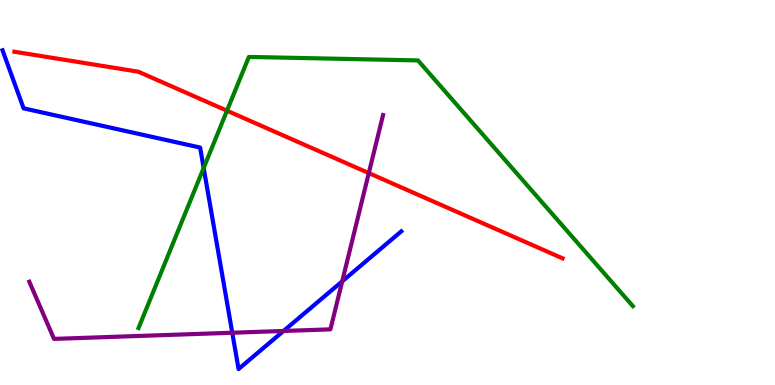[{'lines': ['blue', 'red'], 'intersections': []}, {'lines': ['green', 'red'], 'intersections': [{'x': 2.93, 'y': 7.12}]}, {'lines': ['purple', 'red'], 'intersections': [{'x': 4.76, 'y': 5.5}]}, {'lines': ['blue', 'green'], 'intersections': [{'x': 2.63, 'y': 5.64}]}, {'lines': ['blue', 'purple'], 'intersections': [{'x': 3.0, 'y': 1.36}, {'x': 3.66, 'y': 1.4}, {'x': 4.42, 'y': 2.69}]}, {'lines': ['green', 'purple'], 'intersections': []}]